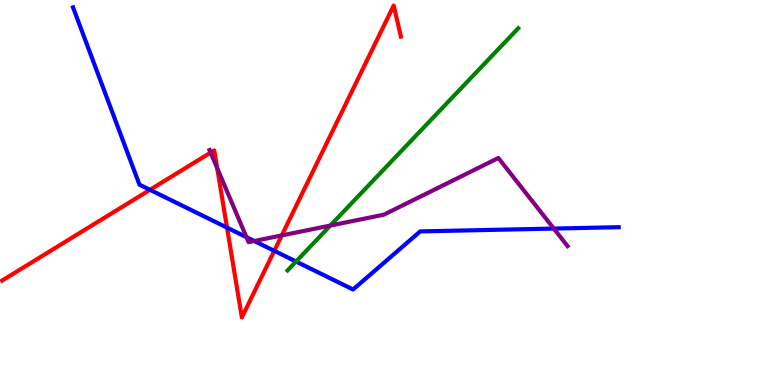[{'lines': ['blue', 'red'], 'intersections': [{'x': 1.94, 'y': 5.07}, {'x': 2.93, 'y': 4.09}, {'x': 3.54, 'y': 3.49}]}, {'lines': ['green', 'red'], 'intersections': []}, {'lines': ['purple', 'red'], 'intersections': [{'x': 2.72, 'y': 6.04}, {'x': 2.8, 'y': 5.63}, {'x': 3.64, 'y': 3.89}]}, {'lines': ['blue', 'green'], 'intersections': [{'x': 3.82, 'y': 3.21}]}, {'lines': ['blue', 'purple'], 'intersections': [{'x': 3.18, 'y': 3.84}, {'x': 3.28, 'y': 3.74}, {'x': 7.15, 'y': 4.06}]}, {'lines': ['green', 'purple'], 'intersections': [{'x': 4.26, 'y': 4.14}]}]